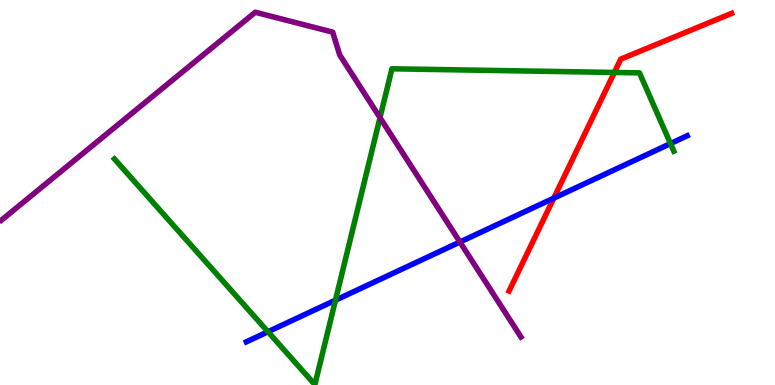[{'lines': ['blue', 'red'], 'intersections': [{'x': 7.15, 'y': 4.85}]}, {'lines': ['green', 'red'], 'intersections': [{'x': 7.93, 'y': 8.12}]}, {'lines': ['purple', 'red'], 'intersections': []}, {'lines': ['blue', 'green'], 'intersections': [{'x': 3.46, 'y': 1.38}, {'x': 4.33, 'y': 2.2}, {'x': 8.65, 'y': 6.27}]}, {'lines': ['blue', 'purple'], 'intersections': [{'x': 5.93, 'y': 3.71}]}, {'lines': ['green', 'purple'], 'intersections': [{'x': 4.9, 'y': 6.94}]}]